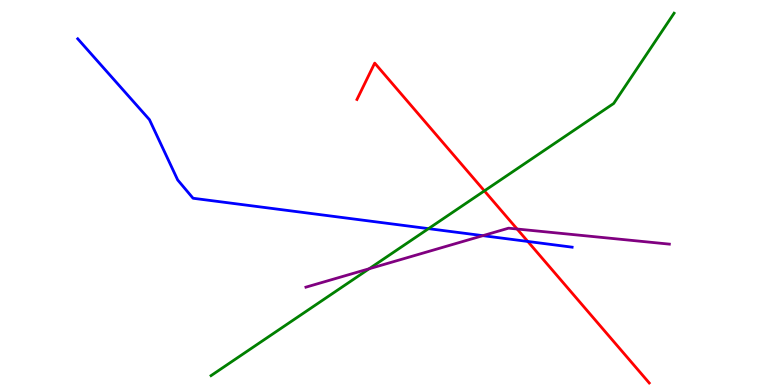[{'lines': ['blue', 'red'], 'intersections': [{'x': 6.81, 'y': 3.73}]}, {'lines': ['green', 'red'], 'intersections': [{'x': 6.25, 'y': 5.04}]}, {'lines': ['purple', 'red'], 'intersections': [{'x': 6.67, 'y': 4.05}]}, {'lines': ['blue', 'green'], 'intersections': [{'x': 5.53, 'y': 4.06}]}, {'lines': ['blue', 'purple'], 'intersections': [{'x': 6.23, 'y': 3.88}]}, {'lines': ['green', 'purple'], 'intersections': [{'x': 4.76, 'y': 3.02}]}]